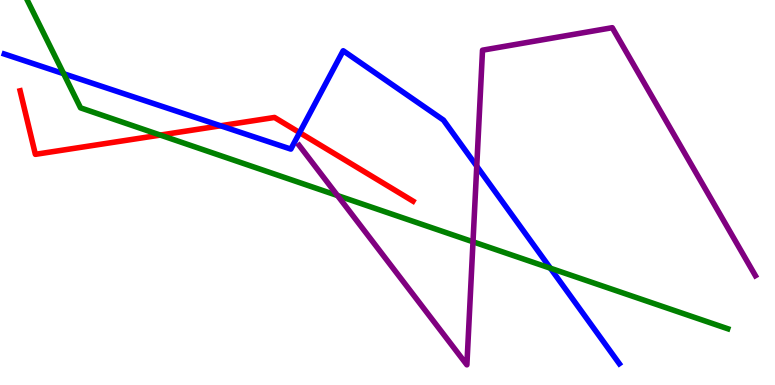[{'lines': ['blue', 'red'], 'intersections': [{'x': 2.85, 'y': 6.73}, {'x': 3.87, 'y': 6.56}]}, {'lines': ['green', 'red'], 'intersections': [{'x': 2.07, 'y': 6.49}]}, {'lines': ['purple', 'red'], 'intersections': []}, {'lines': ['blue', 'green'], 'intersections': [{'x': 0.821, 'y': 8.09}, {'x': 7.1, 'y': 3.03}]}, {'lines': ['blue', 'purple'], 'intersections': [{'x': 6.15, 'y': 5.68}]}, {'lines': ['green', 'purple'], 'intersections': [{'x': 4.36, 'y': 4.92}, {'x': 6.1, 'y': 3.72}]}]